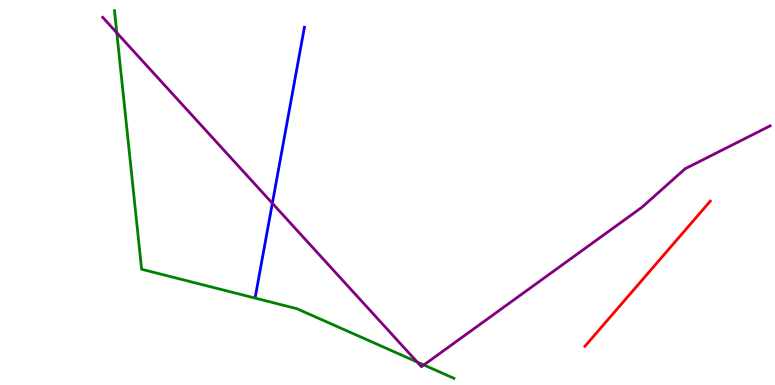[{'lines': ['blue', 'red'], 'intersections': []}, {'lines': ['green', 'red'], 'intersections': []}, {'lines': ['purple', 'red'], 'intersections': []}, {'lines': ['blue', 'green'], 'intersections': []}, {'lines': ['blue', 'purple'], 'intersections': [{'x': 3.51, 'y': 4.72}]}, {'lines': ['green', 'purple'], 'intersections': [{'x': 1.51, 'y': 9.15}, {'x': 5.38, 'y': 0.598}, {'x': 5.47, 'y': 0.521}]}]